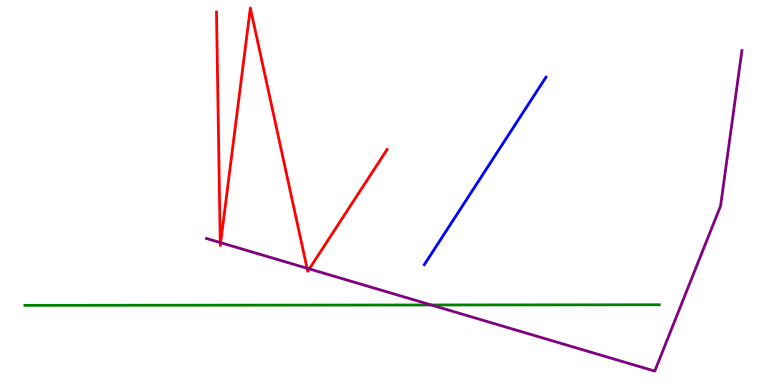[{'lines': ['blue', 'red'], 'intersections': []}, {'lines': ['green', 'red'], 'intersections': []}, {'lines': ['purple', 'red'], 'intersections': [{'x': 2.84, 'y': 3.7}, {'x': 2.85, 'y': 3.7}, {'x': 3.96, 'y': 3.03}, {'x': 3.99, 'y': 3.02}]}, {'lines': ['blue', 'green'], 'intersections': []}, {'lines': ['blue', 'purple'], 'intersections': []}, {'lines': ['green', 'purple'], 'intersections': [{'x': 5.56, 'y': 2.08}]}]